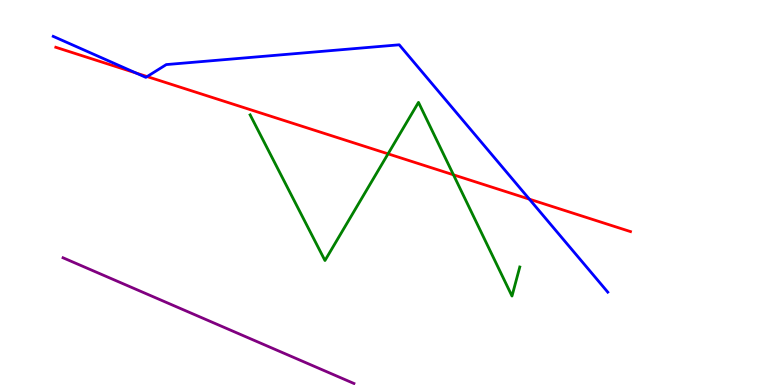[{'lines': ['blue', 'red'], 'intersections': [{'x': 1.75, 'y': 8.1}, {'x': 1.9, 'y': 8.01}, {'x': 6.83, 'y': 4.83}]}, {'lines': ['green', 'red'], 'intersections': [{'x': 5.01, 'y': 6.0}, {'x': 5.85, 'y': 5.46}]}, {'lines': ['purple', 'red'], 'intersections': []}, {'lines': ['blue', 'green'], 'intersections': []}, {'lines': ['blue', 'purple'], 'intersections': []}, {'lines': ['green', 'purple'], 'intersections': []}]